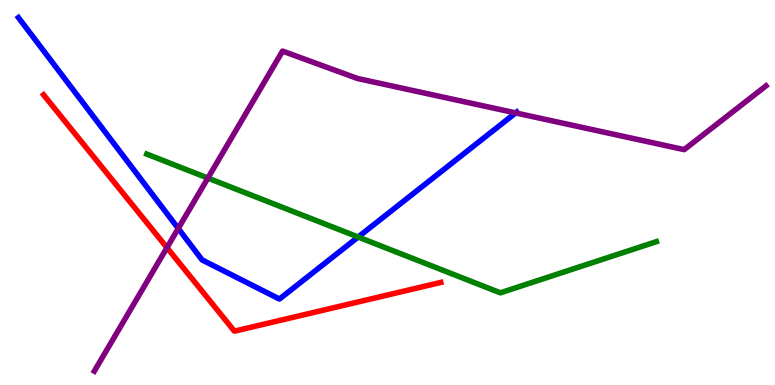[{'lines': ['blue', 'red'], 'intersections': []}, {'lines': ['green', 'red'], 'intersections': []}, {'lines': ['purple', 'red'], 'intersections': [{'x': 2.15, 'y': 3.57}]}, {'lines': ['blue', 'green'], 'intersections': [{'x': 4.62, 'y': 3.84}]}, {'lines': ['blue', 'purple'], 'intersections': [{'x': 2.3, 'y': 4.07}, {'x': 6.65, 'y': 7.07}]}, {'lines': ['green', 'purple'], 'intersections': [{'x': 2.68, 'y': 5.37}]}]